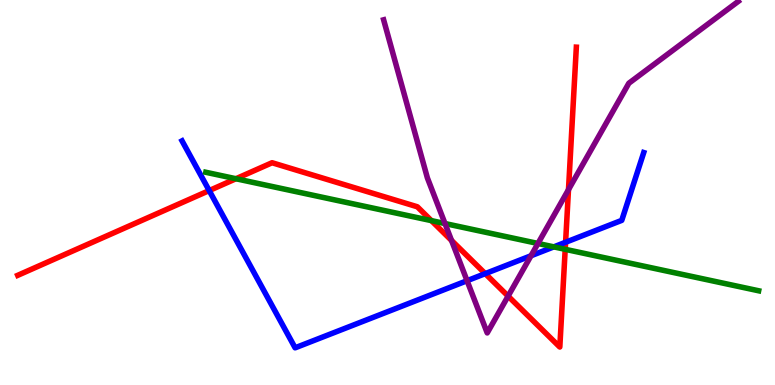[{'lines': ['blue', 'red'], 'intersections': [{'x': 2.7, 'y': 5.05}, {'x': 6.26, 'y': 2.89}, {'x': 7.3, 'y': 3.71}]}, {'lines': ['green', 'red'], 'intersections': [{'x': 3.04, 'y': 5.36}, {'x': 5.57, 'y': 4.27}, {'x': 7.29, 'y': 3.52}]}, {'lines': ['purple', 'red'], 'intersections': [{'x': 5.83, 'y': 3.75}, {'x': 6.56, 'y': 2.31}, {'x': 7.34, 'y': 5.07}]}, {'lines': ['blue', 'green'], 'intersections': [{'x': 7.15, 'y': 3.59}]}, {'lines': ['blue', 'purple'], 'intersections': [{'x': 6.03, 'y': 2.71}, {'x': 6.85, 'y': 3.36}]}, {'lines': ['green', 'purple'], 'intersections': [{'x': 5.74, 'y': 4.19}, {'x': 6.94, 'y': 3.68}]}]